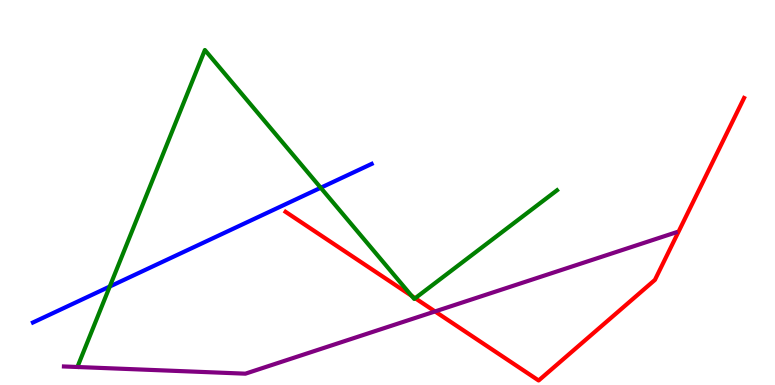[{'lines': ['blue', 'red'], 'intersections': []}, {'lines': ['green', 'red'], 'intersections': [{'x': 5.31, 'y': 2.32}, {'x': 5.36, 'y': 2.25}]}, {'lines': ['purple', 'red'], 'intersections': [{'x': 5.61, 'y': 1.91}]}, {'lines': ['blue', 'green'], 'intersections': [{'x': 1.42, 'y': 2.56}, {'x': 4.14, 'y': 5.12}]}, {'lines': ['blue', 'purple'], 'intersections': []}, {'lines': ['green', 'purple'], 'intersections': []}]